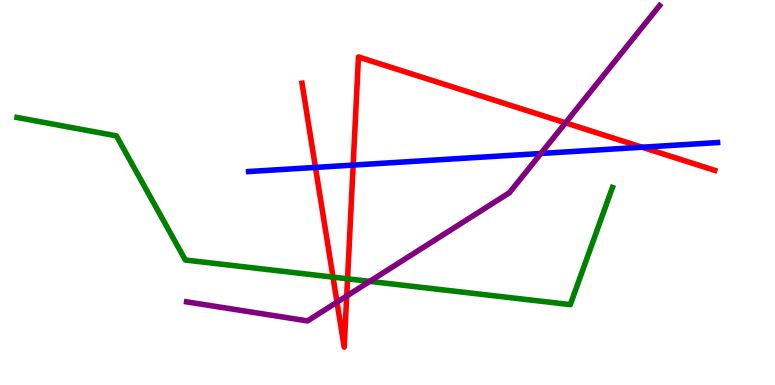[{'lines': ['blue', 'red'], 'intersections': [{'x': 4.07, 'y': 5.65}, {'x': 4.56, 'y': 5.71}, {'x': 8.29, 'y': 6.18}]}, {'lines': ['green', 'red'], 'intersections': [{'x': 4.3, 'y': 2.8}, {'x': 4.48, 'y': 2.76}]}, {'lines': ['purple', 'red'], 'intersections': [{'x': 4.35, 'y': 2.15}, {'x': 4.47, 'y': 2.31}, {'x': 7.3, 'y': 6.81}]}, {'lines': ['blue', 'green'], 'intersections': []}, {'lines': ['blue', 'purple'], 'intersections': [{'x': 6.98, 'y': 6.01}]}, {'lines': ['green', 'purple'], 'intersections': [{'x': 4.77, 'y': 2.69}]}]